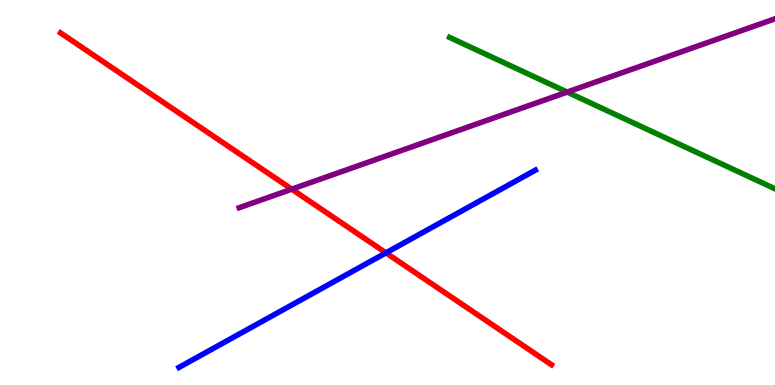[{'lines': ['blue', 'red'], 'intersections': [{'x': 4.98, 'y': 3.43}]}, {'lines': ['green', 'red'], 'intersections': []}, {'lines': ['purple', 'red'], 'intersections': [{'x': 3.76, 'y': 5.09}]}, {'lines': ['blue', 'green'], 'intersections': []}, {'lines': ['blue', 'purple'], 'intersections': []}, {'lines': ['green', 'purple'], 'intersections': [{'x': 7.32, 'y': 7.61}]}]